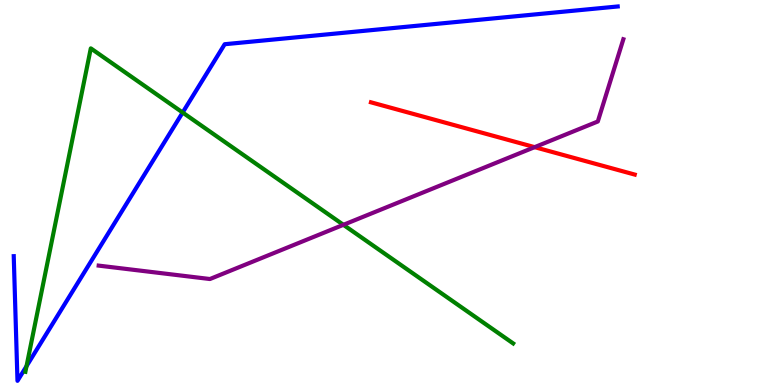[{'lines': ['blue', 'red'], 'intersections': []}, {'lines': ['green', 'red'], 'intersections': []}, {'lines': ['purple', 'red'], 'intersections': [{'x': 6.9, 'y': 6.18}]}, {'lines': ['blue', 'green'], 'intersections': [{'x': 0.342, 'y': 0.49}, {'x': 2.36, 'y': 7.08}]}, {'lines': ['blue', 'purple'], 'intersections': []}, {'lines': ['green', 'purple'], 'intersections': [{'x': 4.43, 'y': 4.16}]}]